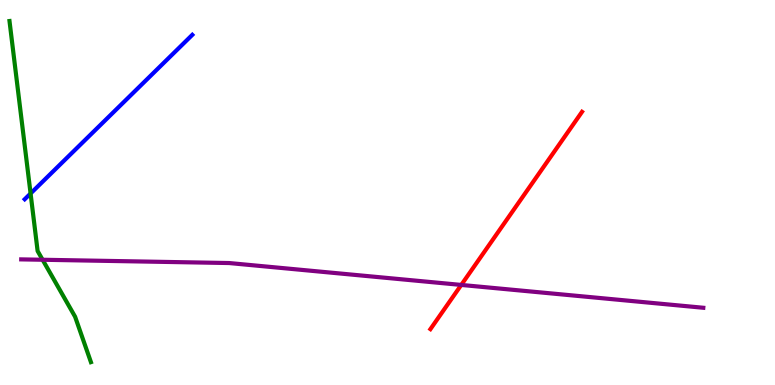[{'lines': ['blue', 'red'], 'intersections': []}, {'lines': ['green', 'red'], 'intersections': []}, {'lines': ['purple', 'red'], 'intersections': [{'x': 5.95, 'y': 2.6}]}, {'lines': ['blue', 'green'], 'intersections': [{'x': 0.395, 'y': 4.97}]}, {'lines': ['blue', 'purple'], 'intersections': []}, {'lines': ['green', 'purple'], 'intersections': [{'x': 0.55, 'y': 3.25}]}]